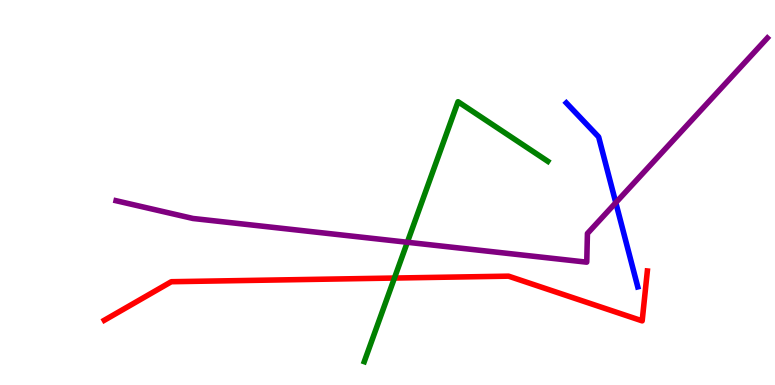[{'lines': ['blue', 'red'], 'intersections': []}, {'lines': ['green', 'red'], 'intersections': [{'x': 5.09, 'y': 2.78}]}, {'lines': ['purple', 'red'], 'intersections': []}, {'lines': ['blue', 'green'], 'intersections': []}, {'lines': ['blue', 'purple'], 'intersections': [{'x': 7.95, 'y': 4.74}]}, {'lines': ['green', 'purple'], 'intersections': [{'x': 5.26, 'y': 3.71}]}]